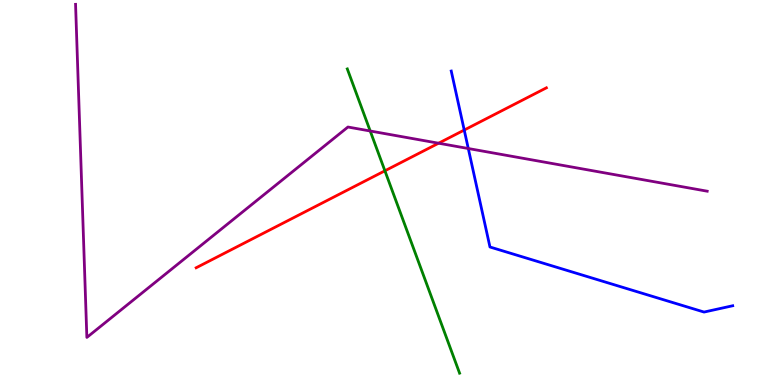[{'lines': ['blue', 'red'], 'intersections': [{'x': 5.99, 'y': 6.62}]}, {'lines': ['green', 'red'], 'intersections': [{'x': 4.97, 'y': 5.56}]}, {'lines': ['purple', 'red'], 'intersections': [{'x': 5.66, 'y': 6.28}]}, {'lines': ['blue', 'green'], 'intersections': []}, {'lines': ['blue', 'purple'], 'intersections': [{'x': 6.04, 'y': 6.14}]}, {'lines': ['green', 'purple'], 'intersections': [{'x': 4.78, 'y': 6.6}]}]